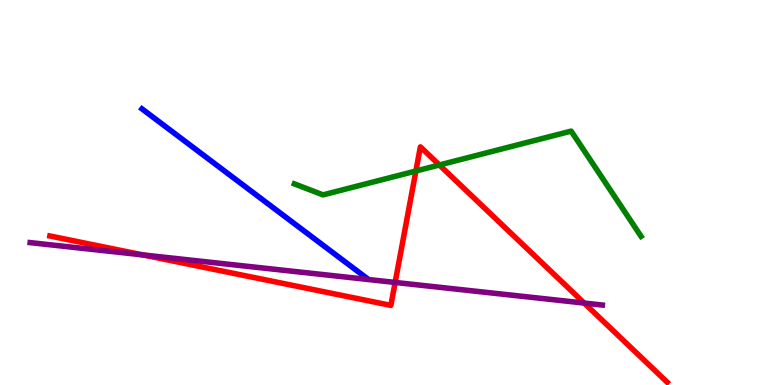[{'lines': ['blue', 'red'], 'intersections': []}, {'lines': ['green', 'red'], 'intersections': [{'x': 5.37, 'y': 5.56}, {'x': 5.67, 'y': 5.71}]}, {'lines': ['purple', 'red'], 'intersections': [{'x': 1.84, 'y': 3.38}, {'x': 5.1, 'y': 2.66}, {'x': 7.54, 'y': 2.13}]}, {'lines': ['blue', 'green'], 'intersections': []}, {'lines': ['blue', 'purple'], 'intersections': []}, {'lines': ['green', 'purple'], 'intersections': []}]